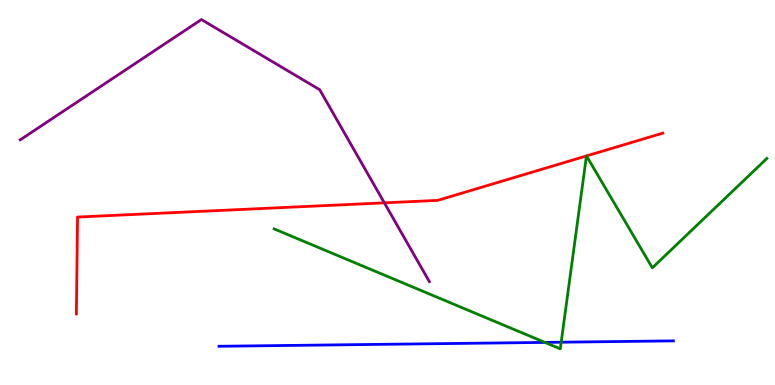[{'lines': ['blue', 'red'], 'intersections': []}, {'lines': ['green', 'red'], 'intersections': [{'x': 7.57, 'y': 5.95}, {'x': 7.57, 'y': 5.95}]}, {'lines': ['purple', 'red'], 'intersections': [{'x': 4.96, 'y': 4.73}]}, {'lines': ['blue', 'green'], 'intersections': [{'x': 7.03, 'y': 1.11}, {'x': 7.24, 'y': 1.11}]}, {'lines': ['blue', 'purple'], 'intersections': []}, {'lines': ['green', 'purple'], 'intersections': []}]